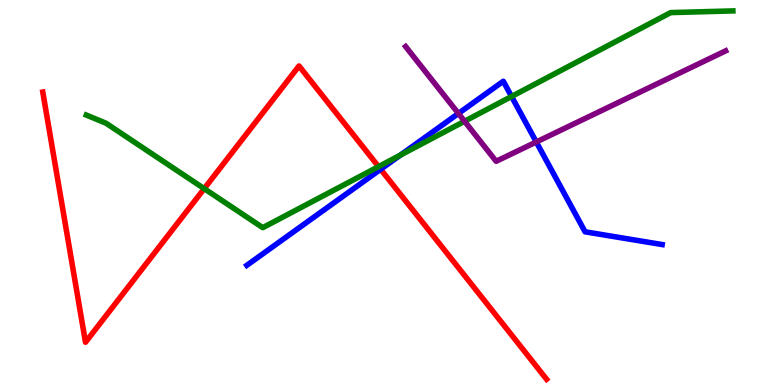[{'lines': ['blue', 'red'], 'intersections': [{'x': 4.91, 'y': 5.6}]}, {'lines': ['green', 'red'], 'intersections': [{'x': 2.64, 'y': 5.1}, {'x': 4.88, 'y': 5.67}]}, {'lines': ['purple', 'red'], 'intersections': []}, {'lines': ['blue', 'green'], 'intersections': [{'x': 5.17, 'y': 5.97}, {'x': 6.6, 'y': 7.49}]}, {'lines': ['blue', 'purple'], 'intersections': [{'x': 5.91, 'y': 7.05}, {'x': 6.92, 'y': 6.31}]}, {'lines': ['green', 'purple'], 'intersections': [{'x': 5.99, 'y': 6.85}]}]